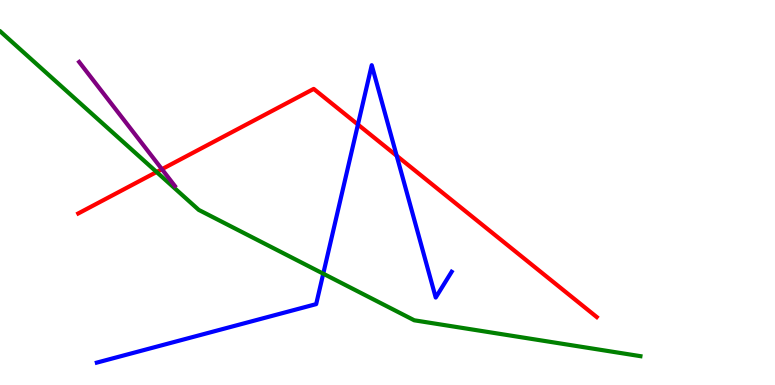[{'lines': ['blue', 'red'], 'intersections': [{'x': 4.62, 'y': 6.77}, {'x': 5.12, 'y': 5.95}]}, {'lines': ['green', 'red'], 'intersections': [{'x': 2.02, 'y': 5.53}]}, {'lines': ['purple', 'red'], 'intersections': [{'x': 2.09, 'y': 5.61}]}, {'lines': ['blue', 'green'], 'intersections': [{'x': 4.17, 'y': 2.89}]}, {'lines': ['blue', 'purple'], 'intersections': []}, {'lines': ['green', 'purple'], 'intersections': []}]